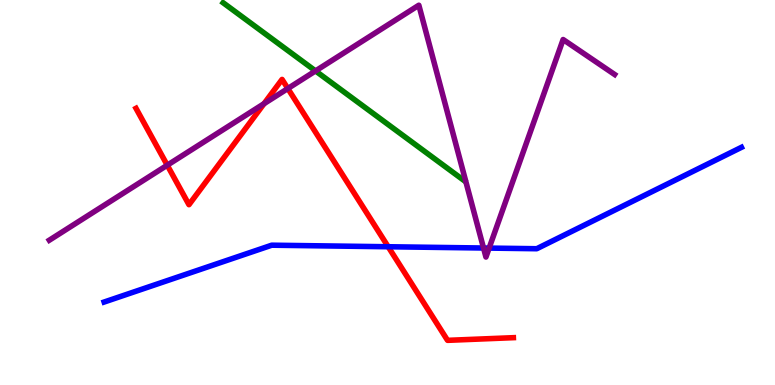[{'lines': ['blue', 'red'], 'intersections': [{'x': 5.01, 'y': 3.59}]}, {'lines': ['green', 'red'], 'intersections': []}, {'lines': ['purple', 'red'], 'intersections': [{'x': 2.16, 'y': 5.71}, {'x': 3.41, 'y': 7.31}, {'x': 3.71, 'y': 7.7}]}, {'lines': ['blue', 'green'], 'intersections': []}, {'lines': ['blue', 'purple'], 'intersections': [{'x': 6.24, 'y': 3.56}, {'x': 6.31, 'y': 3.56}]}, {'lines': ['green', 'purple'], 'intersections': [{'x': 4.07, 'y': 8.16}]}]